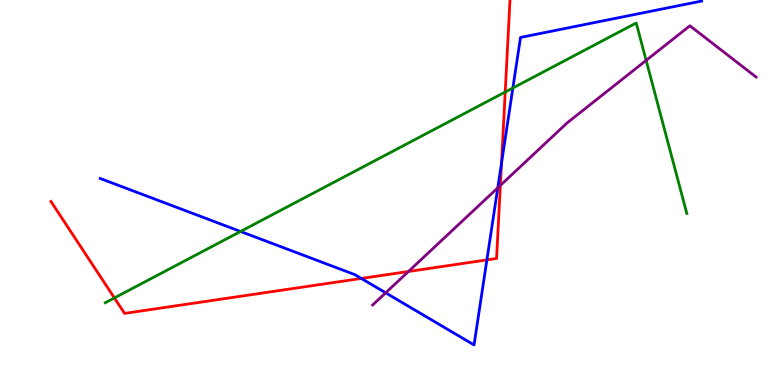[{'lines': ['blue', 'red'], 'intersections': [{'x': 4.66, 'y': 2.77}, {'x': 6.28, 'y': 3.25}, {'x': 6.47, 'y': 5.76}]}, {'lines': ['green', 'red'], 'intersections': [{'x': 1.48, 'y': 2.26}, {'x': 6.52, 'y': 7.61}]}, {'lines': ['purple', 'red'], 'intersections': [{'x': 5.27, 'y': 2.95}, {'x': 6.46, 'y': 5.18}]}, {'lines': ['blue', 'green'], 'intersections': [{'x': 3.1, 'y': 3.99}, {'x': 6.62, 'y': 7.71}]}, {'lines': ['blue', 'purple'], 'intersections': [{'x': 4.98, 'y': 2.39}, {'x': 6.42, 'y': 5.12}]}, {'lines': ['green', 'purple'], 'intersections': [{'x': 8.34, 'y': 8.43}]}]